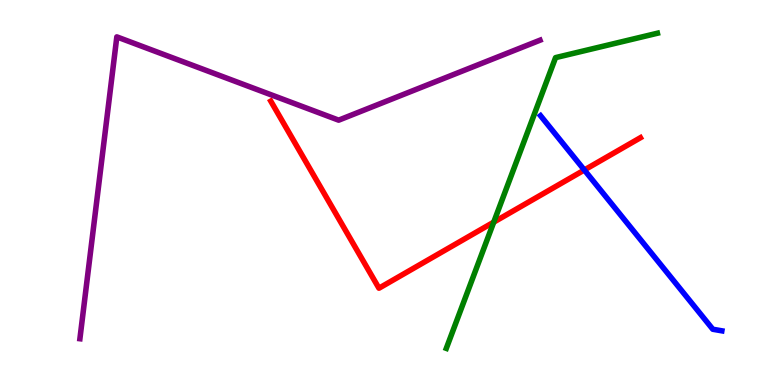[{'lines': ['blue', 'red'], 'intersections': [{'x': 7.54, 'y': 5.58}]}, {'lines': ['green', 'red'], 'intersections': [{'x': 6.37, 'y': 4.23}]}, {'lines': ['purple', 'red'], 'intersections': []}, {'lines': ['blue', 'green'], 'intersections': []}, {'lines': ['blue', 'purple'], 'intersections': []}, {'lines': ['green', 'purple'], 'intersections': []}]